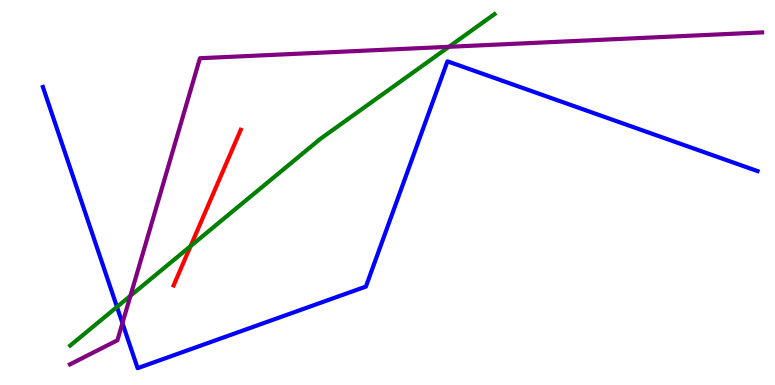[{'lines': ['blue', 'red'], 'intersections': []}, {'lines': ['green', 'red'], 'intersections': [{'x': 2.46, 'y': 3.61}]}, {'lines': ['purple', 'red'], 'intersections': []}, {'lines': ['blue', 'green'], 'intersections': [{'x': 1.51, 'y': 2.03}]}, {'lines': ['blue', 'purple'], 'intersections': [{'x': 1.58, 'y': 1.61}]}, {'lines': ['green', 'purple'], 'intersections': [{'x': 1.68, 'y': 2.32}, {'x': 5.79, 'y': 8.78}]}]